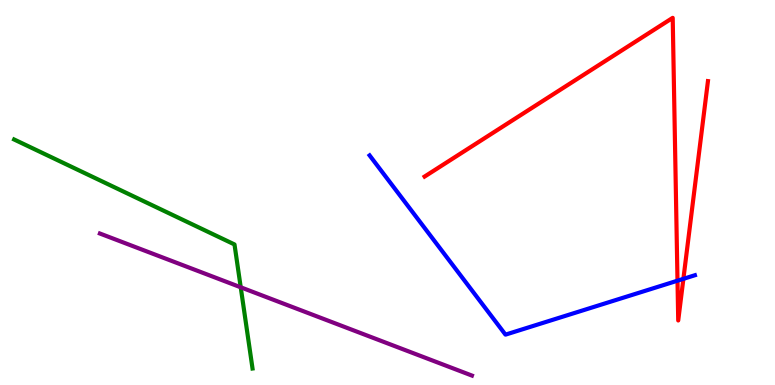[{'lines': ['blue', 'red'], 'intersections': [{'x': 8.74, 'y': 2.71}, {'x': 8.82, 'y': 2.76}]}, {'lines': ['green', 'red'], 'intersections': []}, {'lines': ['purple', 'red'], 'intersections': []}, {'lines': ['blue', 'green'], 'intersections': []}, {'lines': ['blue', 'purple'], 'intersections': []}, {'lines': ['green', 'purple'], 'intersections': [{'x': 3.11, 'y': 2.54}]}]